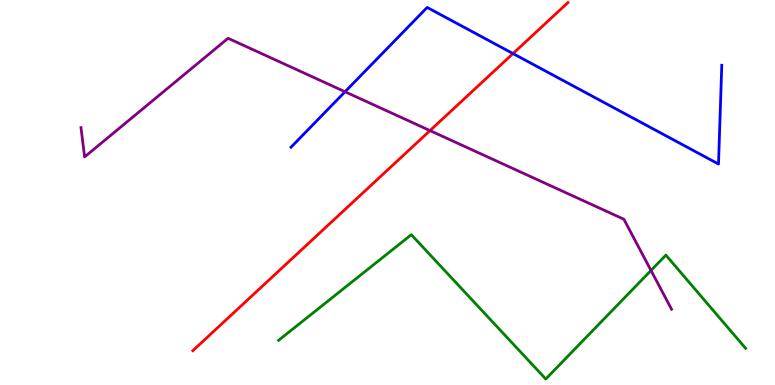[{'lines': ['blue', 'red'], 'intersections': [{'x': 6.62, 'y': 8.61}]}, {'lines': ['green', 'red'], 'intersections': []}, {'lines': ['purple', 'red'], 'intersections': [{'x': 5.55, 'y': 6.61}]}, {'lines': ['blue', 'green'], 'intersections': []}, {'lines': ['blue', 'purple'], 'intersections': [{'x': 4.45, 'y': 7.62}]}, {'lines': ['green', 'purple'], 'intersections': [{'x': 8.4, 'y': 2.98}]}]